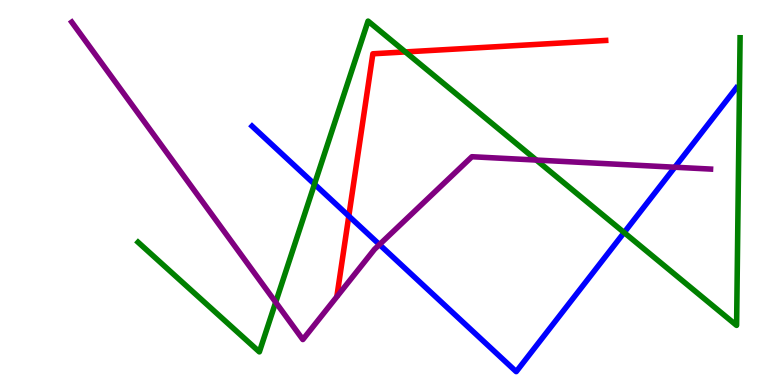[{'lines': ['blue', 'red'], 'intersections': [{'x': 4.5, 'y': 4.39}]}, {'lines': ['green', 'red'], 'intersections': [{'x': 5.23, 'y': 8.65}]}, {'lines': ['purple', 'red'], 'intersections': []}, {'lines': ['blue', 'green'], 'intersections': [{'x': 4.06, 'y': 5.22}, {'x': 8.05, 'y': 3.96}]}, {'lines': ['blue', 'purple'], 'intersections': [{'x': 4.9, 'y': 3.65}, {'x': 8.71, 'y': 5.66}]}, {'lines': ['green', 'purple'], 'intersections': [{'x': 3.56, 'y': 2.15}, {'x': 6.92, 'y': 5.84}]}]